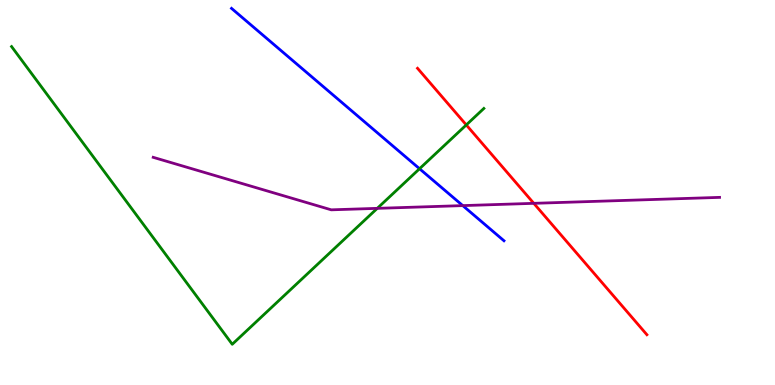[{'lines': ['blue', 'red'], 'intersections': []}, {'lines': ['green', 'red'], 'intersections': [{'x': 6.02, 'y': 6.76}]}, {'lines': ['purple', 'red'], 'intersections': [{'x': 6.89, 'y': 4.72}]}, {'lines': ['blue', 'green'], 'intersections': [{'x': 5.41, 'y': 5.62}]}, {'lines': ['blue', 'purple'], 'intersections': [{'x': 5.97, 'y': 4.66}]}, {'lines': ['green', 'purple'], 'intersections': [{'x': 4.87, 'y': 4.59}]}]